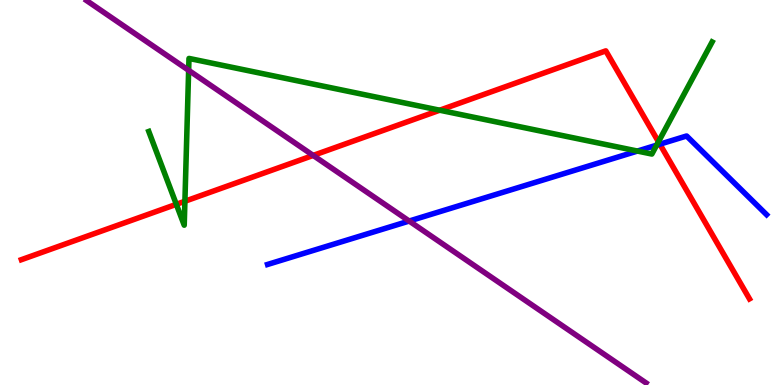[{'lines': ['blue', 'red'], 'intersections': [{'x': 8.51, 'y': 6.25}]}, {'lines': ['green', 'red'], 'intersections': [{'x': 2.28, 'y': 4.69}, {'x': 2.39, 'y': 4.77}, {'x': 5.67, 'y': 7.14}, {'x': 8.5, 'y': 6.32}]}, {'lines': ['purple', 'red'], 'intersections': [{'x': 4.04, 'y': 5.96}]}, {'lines': ['blue', 'green'], 'intersections': [{'x': 8.23, 'y': 6.08}, {'x': 8.47, 'y': 6.23}]}, {'lines': ['blue', 'purple'], 'intersections': [{'x': 5.28, 'y': 4.26}]}, {'lines': ['green', 'purple'], 'intersections': [{'x': 2.43, 'y': 8.17}]}]